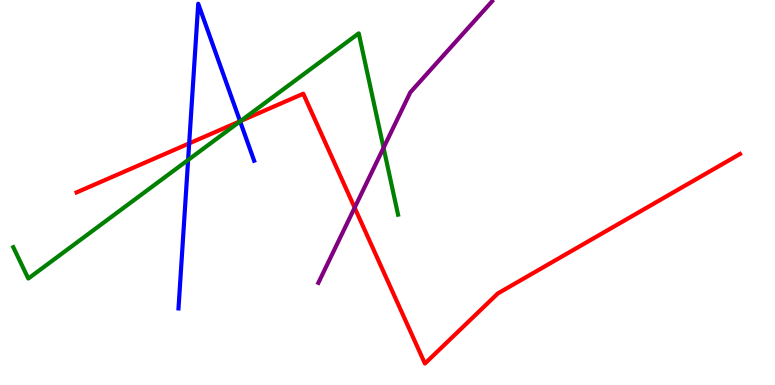[{'lines': ['blue', 'red'], 'intersections': [{'x': 2.44, 'y': 6.28}, {'x': 3.1, 'y': 6.85}]}, {'lines': ['green', 'red'], 'intersections': [{'x': 3.1, 'y': 6.86}]}, {'lines': ['purple', 'red'], 'intersections': [{'x': 4.58, 'y': 4.61}]}, {'lines': ['blue', 'green'], 'intersections': [{'x': 2.43, 'y': 5.85}, {'x': 3.1, 'y': 6.85}]}, {'lines': ['blue', 'purple'], 'intersections': []}, {'lines': ['green', 'purple'], 'intersections': [{'x': 4.95, 'y': 6.16}]}]